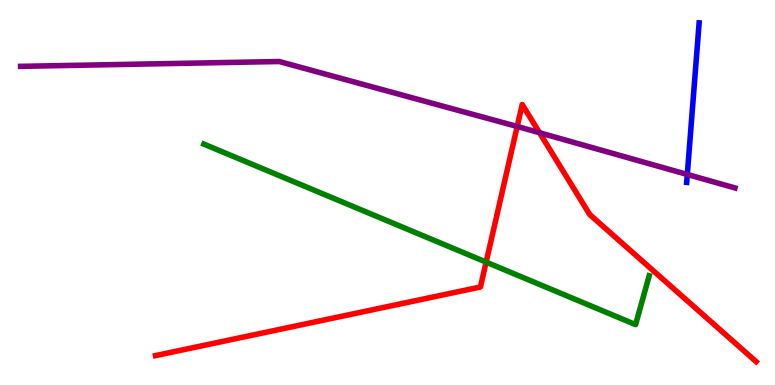[{'lines': ['blue', 'red'], 'intersections': []}, {'lines': ['green', 'red'], 'intersections': [{'x': 6.27, 'y': 3.19}]}, {'lines': ['purple', 'red'], 'intersections': [{'x': 6.67, 'y': 6.72}, {'x': 6.96, 'y': 6.55}]}, {'lines': ['blue', 'green'], 'intersections': []}, {'lines': ['blue', 'purple'], 'intersections': [{'x': 8.87, 'y': 5.47}]}, {'lines': ['green', 'purple'], 'intersections': []}]